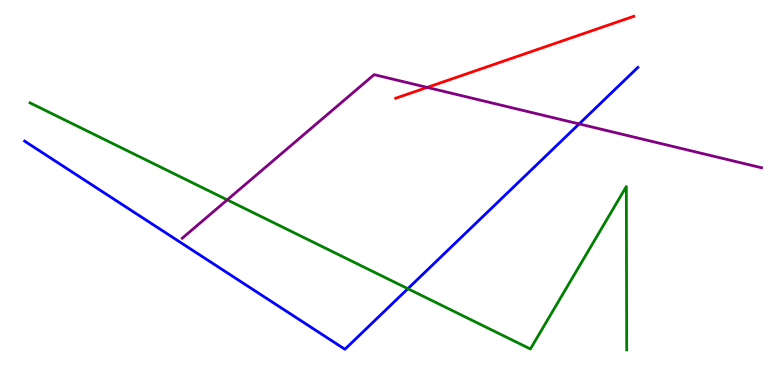[{'lines': ['blue', 'red'], 'intersections': []}, {'lines': ['green', 'red'], 'intersections': []}, {'lines': ['purple', 'red'], 'intersections': [{'x': 5.51, 'y': 7.73}]}, {'lines': ['blue', 'green'], 'intersections': [{'x': 5.26, 'y': 2.5}]}, {'lines': ['blue', 'purple'], 'intersections': [{'x': 7.47, 'y': 6.78}]}, {'lines': ['green', 'purple'], 'intersections': [{'x': 2.93, 'y': 4.81}]}]